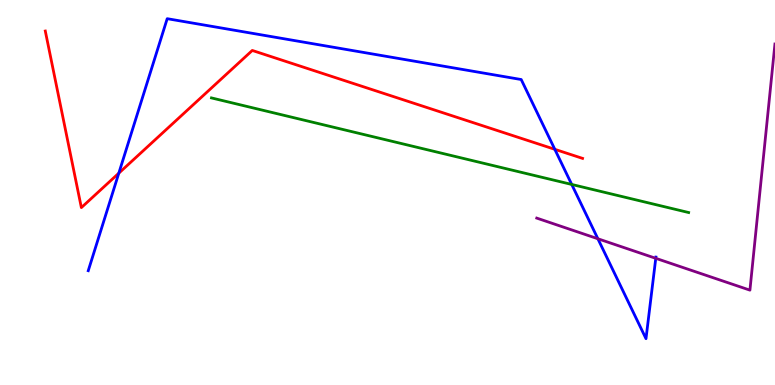[{'lines': ['blue', 'red'], 'intersections': [{'x': 1.53, 'y': 5.5}, {'x': 7.16, 'y': 6.12}]}, {'lines': ['green', 'red'], 'intersections': []}, {'lines': ['purple', 'red'], 'intersections': []}, {'lines': ['blue', 'green'], 'intersections': [{'x': 7.38, 'y': 5.21}]}, {'lines': ['blue', 'purple'], 'intersections': [{'x': 7.71, 'y': 3.8}, {'x': 8.46, 'y': 3.29}]}, {'lines': ['green', 'purple'], 'intersections': []}]